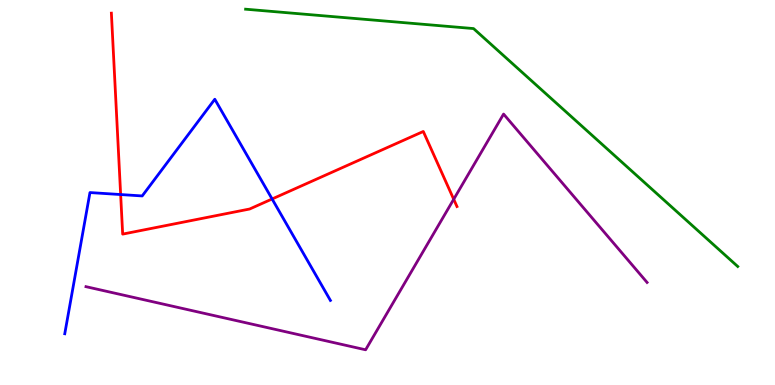[{'lines': ['blue', 'red'], 'intersections': [{'x': 1.56, 'y': 4.95}, {'x': 3.51, 'y': 4.83}]}, {'lines': ['green', 'red'], 'intersections': []}, {'lines': ['purple', 'red'], 'intersections': [{'x': 5.85, 'y': 4.82}]}, {'lines': ['blue', 'green'], 'intersections': []}, {'lines': ['blue', 'purple'], 'intersections': []}, {'lines': ['green', 'purple'], 'intersections': []}]